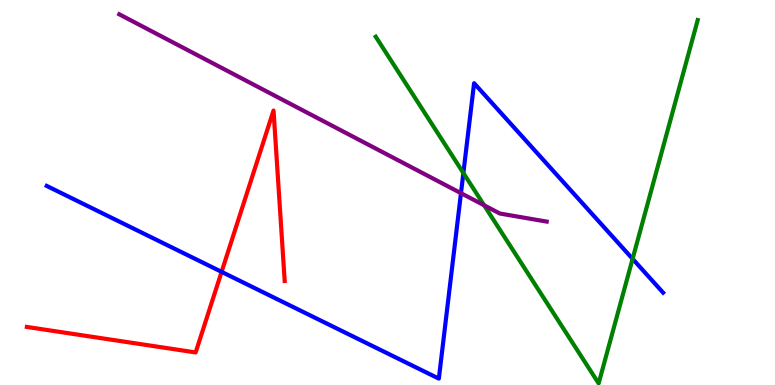[{'lines': ['blue', 'red'], 'intersections': [{'x': 2.86, 'y': 2.94}]}, {'lines': ['green', 'red'], 'intersections': []}, {'lines': ['purple', 'red'], 'intersections': []}, {'lines': ['blue', 'green'], 'intersections': [{'x': 5.98, 'y': 5.51}, {'x': 8.16, 'y': 3.28}]}, {'lines': ['blue', 'purple'], 'intersections': [{'x': 5.95, 'y': 4.98}]}, {'lines': ['green', 'purple'], 'intersections': [{'x': 6.25, 'y': 4.67}]}]